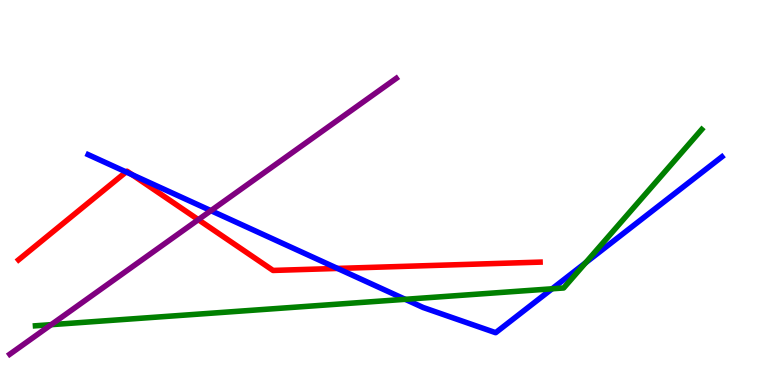[{'lines': ['blue', 'red'], 'intersections': [{'x': 1.63, 'y': 5.53}, {'x': 1.71, 'y': 5.46}, {'x': 4.36, 'y': 3.03}]}, {'lines': ['green', 'red'], 'intersections': []}, {'lines': ['purple', 'red'], 'intersections': [{'x': 2.56, 'y': 4.29}]}, {'lines': ['blue', 'green'], 'intersections': [{'x': 5.23, 'y': 2.23}, {'x': 7.12, 'y': 2.5}, {'x': 7.56, 'y': 3.18}]}, {'lines': ['blue', 'purple'], 'intersections': [{'x': 2.72, 'y': 4.53}]}, {'lines': ['green', 'purple'], 'intersections': [{'x': 0.661, 'y': 1.57}]}]